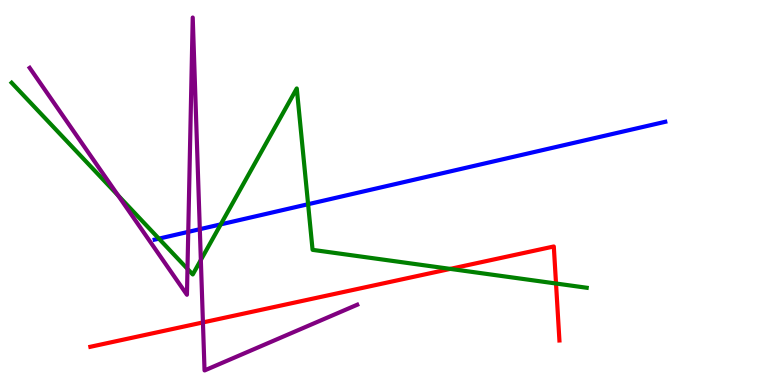[{'lines': ['blue', 'red'], 'intersections': []}, {'lines': ['green', 'red'], 'intersections': [{'x': 5.81, 'y': 3.02}, {'x': 7.17, 'y': 2.64}]}, {'lines': ['purple', 'red'], 'intersections': [{'x': 2.62, 'y': 1.63}]}, {'lines': ['blue', 'green'], 'intersections': [{'x': 2.05, 'y': 3.8}, {'x': 2.85, 'y': 4.17}, {'x': 3.98, 'y': 4.7}]}, {'lines': ['blue', 'purple'], 'intersections': [{'x': 2.43, 'y': 3.98}, {'x': 2.58, 'y': 4.05}]}, {'lines': ['green', 'purple'], 'intersections': [{'x': 1.52, 'y': 4.92}, {'x': 2.42, 'y': 3.02}, {'x': 2.59, 'y': 3.25}]}]